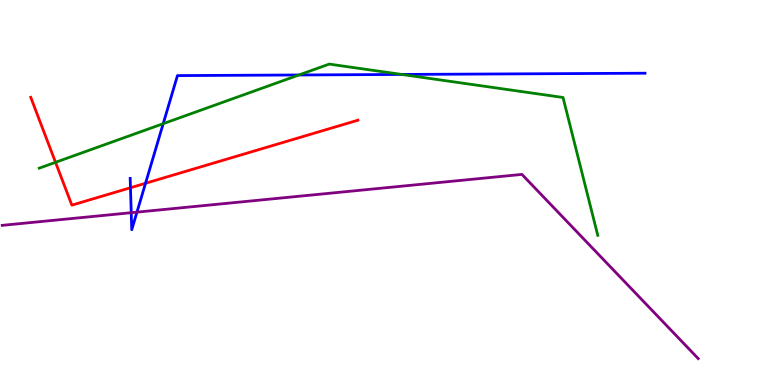[{'lines': ['blue', 'red'], 'intersections': [{'x': 1.68, 'y': 5.12}, {'x': 1.88, 'y': 5.24}]}, {'lines': ['green', 'red'], 'intersections': [{'x': 0.716, 'y': 5.78}]}, {'lines': ['purple', 'red'], 'intersections': []}, {'lines': ['blue', 'green'], 'intersections': [{'x': 2.11, 'y': 6.79}, {'x': 3.86, 'y': 8.05}, {'x': 5.18, 'y': 8.07}]}, {'lines': ['blue', 'purple'], 'intersections': [{'x': 1.69, 'y': 4.48}, {'x': 1.77, 'y': 4.49}]}, {'lines': ['green', 'purple'], 'intersections': []}]